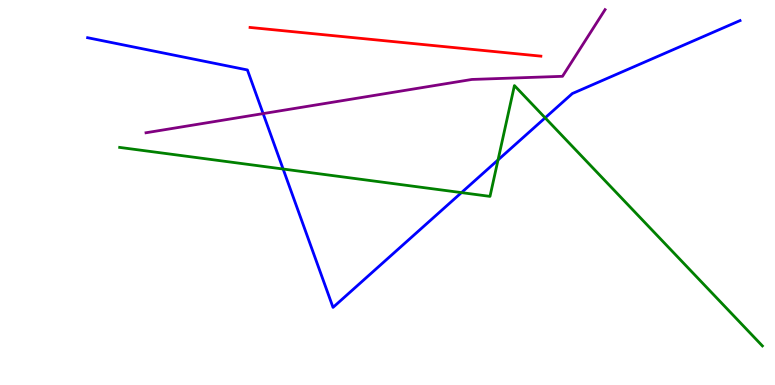[{'lines': ['blue', 'red'], 'intersections': []}, {'lines': ['green', 'red'], 'intersections': []}, {'lines': ['purple', 'red'], 'intersections': []}, {'lines': ['blue', 'green'], 'intersections': [{'x': 3.65, 'y': 5.61}, {'x': 5.95, 'y': 5.0}, {'x': 6.43, 'y': 5.85}, {'x': 7.03, 'y': 6.94}]}, {'lines': ['blue', 'purple'], 'intersections': [{'x': 3.4, 'y': 7.05}]}, {'lines': ['green', 'purple'], 'intersections': []}]